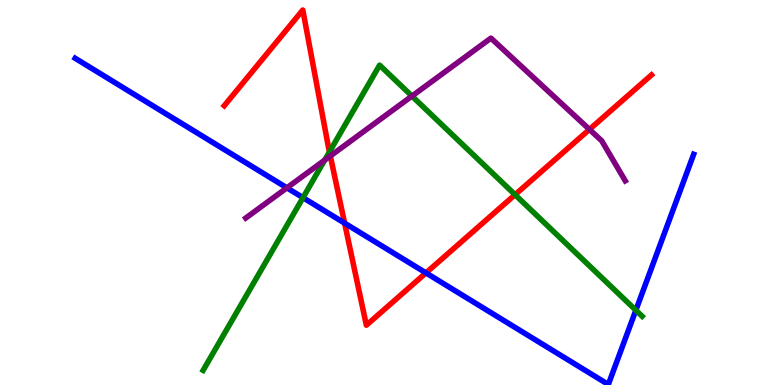[{'lines': ['blue', 'red'], 'intersections': [{'x': 4.45, 'y': 4.2}, {'x': 5.5, 'y': 2.91}]}, {'lines': ['green', 'red'], 'intersections': [{'x': 4.25, 'y': 6.05}, {'x': 6.65, 'y': 4.94}]}, {'lines': ['purple', 'red'], 'intersections': [{'x': 4.26, 'y': 5.95}, {'x': 7.61, 'y': 6.64}]}, {'lines': ['blue', 'green'], 'intersections': [{'x': 3.91, 'y': 4.87}, {'x': 8.2, 'y': 1.94}]}, {'lines': ['blue', 'purple'], 'intersections': [{'x': 3.7, 'y': 5.12}]}, {'lines': ['green', 'purple'], 'intersections': [{'x': 4.19, 'y': 5.84}, {'x': 5.32, 'y': 7.5}]}]